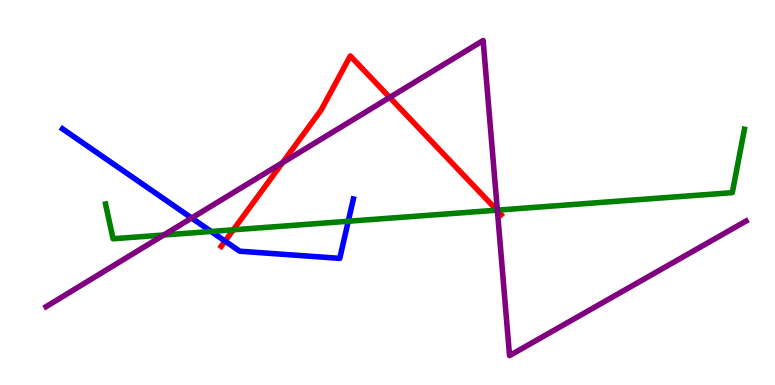[{'lines': ['blue', 'red'], 'intersections': [{'x': 2.9, 'y': 3.74}]}, {'lines': ['green', 'red'], 'intersections': [{'x': 3.01, 'y': 4.03}, {'x': 6.41, 'y': 4.54}]}, {'lines': ['purple', 'red'], 'intersections': [{'x': 3.65, 'y': 5.77}, {'x': 5.03, 'y': 7.47}, {'x': 6.42, 'y': 4.53}]}, {'lines': ['blue', 'green'], 'intersections': [{'x': 2.72, 'y': 3.99}, {'x': 4.49, 'y': 4.25}]}, {'lines': ['blue', 'purple'], 'intersections': [{'x': 2.47, 'y': 4.34}]}, {'lines': ['green', 'purple'], 'intersections': [{'x': 2.11, 'y': 3.9}, {'x': 6.42, 'y': 4.54}]}]